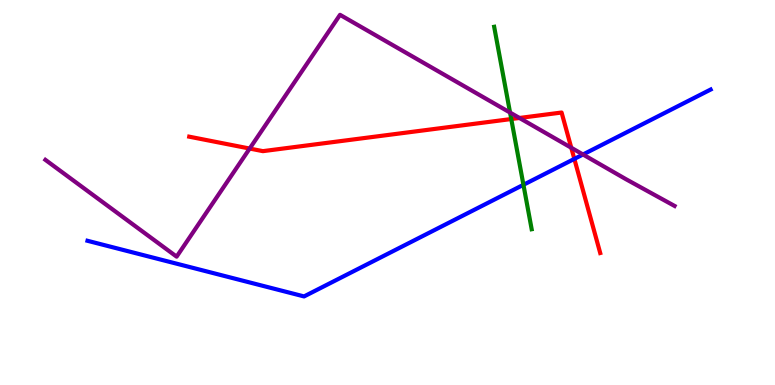[{'lines': ['blue', 'red'], 'intersections': [{'x': 7.41, 'y': 5.87}]}, {'lines': ['green', 'red'], 'intersections': [{'x': 6.6, 'y': 6.91}]}, {'lines': ['purple', 'red'], 'intersections': [{'x': 3.22, 'y': 6.14}, {'x': 6.7, 'y': 6.94}, {'x': 7.37, 'y': 6.16}]}, {'lines': ['blue', 'green'], 'intersections': [{'x': 6.75, 'y': 5.2}]}, {'lines': ['blue', 'purple'], 'intersections': [{'x': 7.52, 'y': 5.99}]}, {'lines': ['green', 'purple'], 'intersections': [{'x': 6.58, 'y': 7.08}]}]